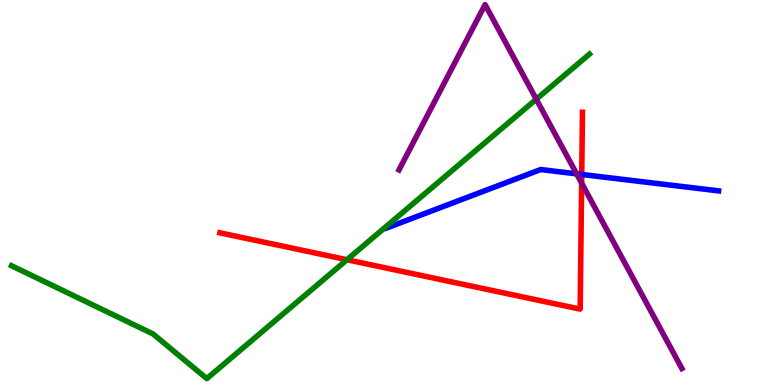[{'lines': ['blue', 'red'], 'intersections': [{'x': 7.51, 'y': 5.47}]}, {'lines': ['green', 'red'], 'intersections': [{'x': 4.48, 'y': 3.25}]}, {'lines': ['purple', 'red'], 'intersections': [{'x': 7.5, 'y': 5.24}]}, {'lines': ['blue', 'green'], 'intersections': []}, {'lines': ['blue', 'purple'], 'intersections': [{'x': 7.44, 'y': 5.48}]}, {'lines': ['green', 'purple'], 'intersections': [{'x': 6.92, 'y': 7.42}]}]